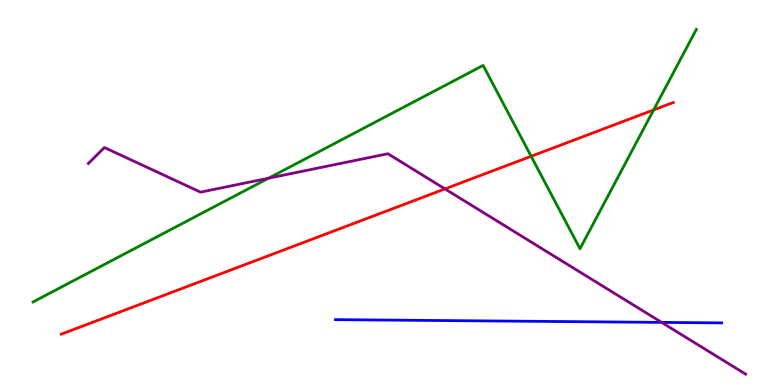[{'lines': ['blue', 'red'], 'intersections': []}, {'lines': ['green', 'red'], 'intersections': [{'x': 6.85, 'y': 5.94}, {'x': 8.43, 'y': 7.14}]}, {'lines': ['purple', 'red'], 'intersections': [{'x': 5.74, 'y': 5.09}]}, {'lines': ['blue', 'green'], 'intersections': []}, {'lines': ['blue', 'purple'], 'intersections': [{'x': 8.54, 'y': 1.63}]}, {'lines': ['green', 'purple'], 'intersections': [{'x': 3.46, 'y': 5.37}]}]